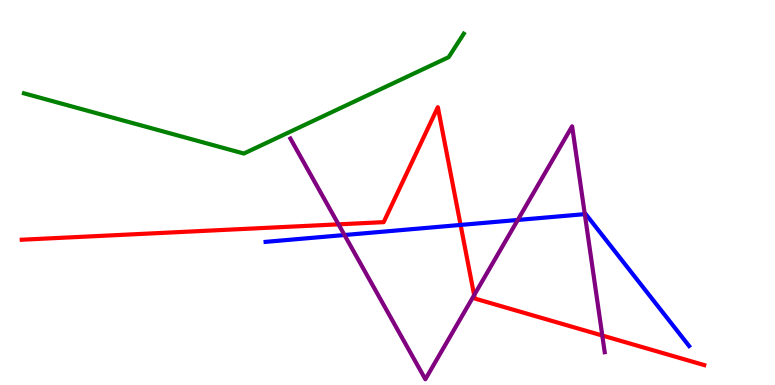[{'lines': ['blue', 'red'], 'intersections': [{'x': 5.94, 'y': 4.16}]}, {'lines': ['green', 'red'], 'intersections': []}, {'lines': ['purple', 'red'], 'intersections': [{'x': 4.37, 'y': 4.17}, {'x': 6.12, 'y': 2.33}, {'x': 7.77, 'y': 1.29}]}, {'lines': ['blue', 'green'], 'intersections': []}, {'lines': ['blue', 'purple'], 'intersections': [{'x': 4.44, 'y': 3.9}, {'x': 6.68, 'y': 4.29}, {'x': 7.55, 'y': 4.44}]}, {'lines': ['green', 'purple'], 'intersections': []}]